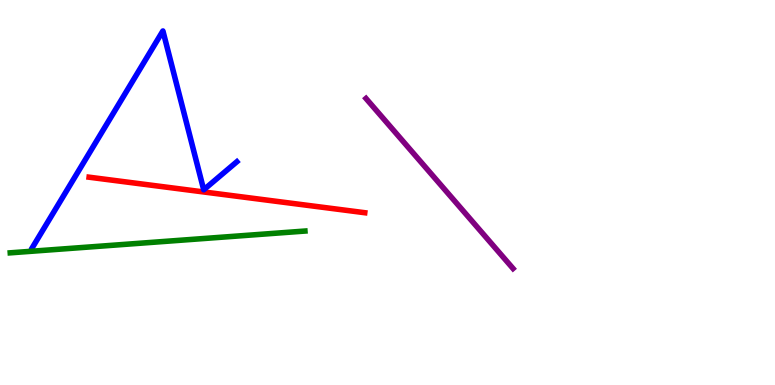[{'lines': ['blue', 'red'], 'intersections': []}, {'lines': ['green', 'red'], 'intersections': []}, {'lines': ['purple', 'red'], 'intersections': []}, {'lines': ['blue', 'green'], 'intersections': []}, {'lines': ['blue', 'purple'], 'intersections': []}, {'lines': ['green', 'purple'], 'intersections': []}]